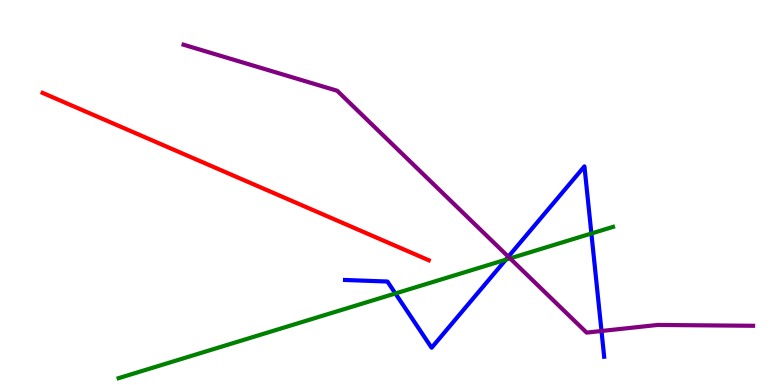[{'lines': ['blue', 'red'], 'intersections': []}, {'lines': ['green', 'red'], 'intersections': []}, {'lines': ['purple', 'red'], 'intersections': []}, {'lines': ['blue', 'green'], 'intersections': [{'x': 5.1, 'y': 2.38}, {'x': 6.53, 'y': 3.25}, {'x': 7.63, 'y': 3.94}]}, {'lines': ['blue', 'purple'], 'intersections': [{'x': 6.56, 'y': 3.33}, {'x': 7.76, 'y': 1.4}]}, {'lines': ['green', 'purple'], 'intersections': [{'x': 6.58, 'y': 3.29}]}]